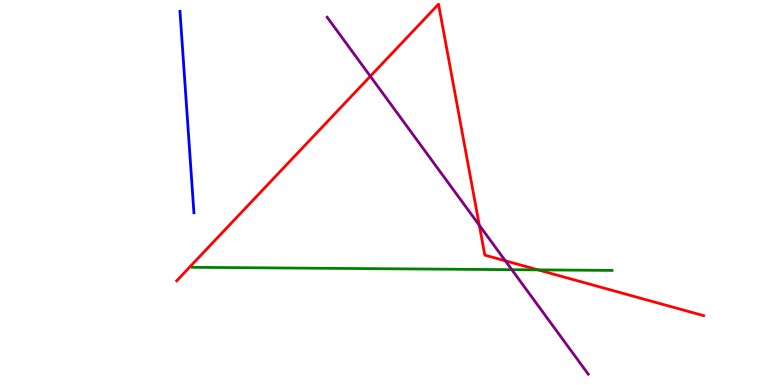[{'lines': ['blue', 'red'], 'intersections': []}, {'lines': ['green', 'red'], 'intersections': [{'x': 6.94, 'y': 2.99}]}, {'lines': ['purple', 'red'], 'intersections': [{'x': 4.78, 'y': 8.02}, {'x': 6.18, 'y': 4.15}, {'x': 6.52, 'y': 3.23}]}, {'lines': ['blue', 'green'], 'intersections': []}, {'lines': ['blue', 'purple'], 'intersections': []}, {'lines': ['green', 'purple'], 'intersections': [{'x': 6.6, 'y': 3.0}]}]